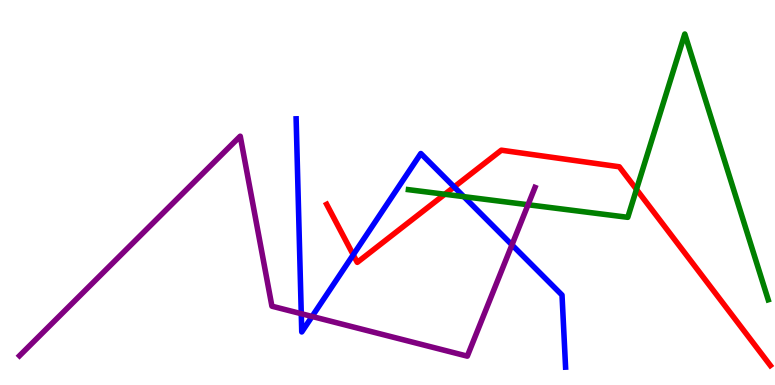[{'lines': ['blue', 'red'], 'intersections': [{'x': 4.56, 'y': 3.38}, {'x': 5.86, 'y': 5.14}]}, {'lines': ['green', 'red'], 'intersections': [{'x': 5.74, 'y': 4.95}, {'x': 8.21, 'y': 5.08}]}, {'lines': ['purple', 'red'], 'intersections': []}, {'lines': ['blue', 'green'], 'intersections': [{'x': 5.99, 'y': 4.89}]}, {'lines': ['blue', 'purple'], 'intersections': [{'x': 3.89, 'y': 1.85}, {'x': 4.03, 'y': 1.78}, {'x': 6.61, 'y': 3.64}]}, {'lines': ['green', 'purple'], 'intersections': [{'x': 6.81, 'y': 4.68}]}]